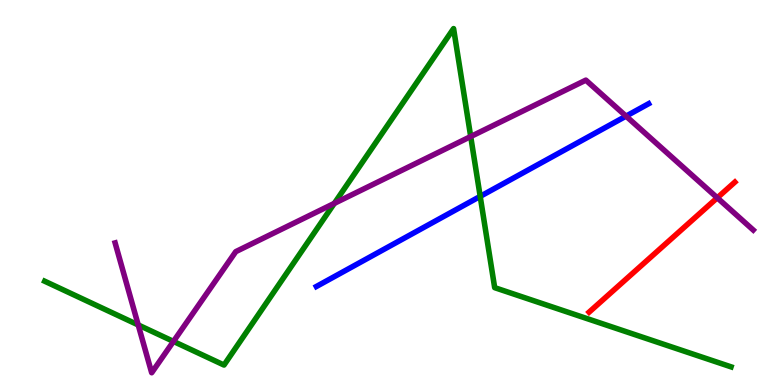[{'lines': ['blue', 'red'], 'intersections': []}, {'lines': ['green', 'red'], 'intersections': []}, {'lines': ['purple', 'red'], 'intersections': [{'x': 9.26, 'y': 4.86}]}, {'lines': ['blue', 'green'], 'intersections': [{'x': 6.2, 'y': 4.9}]}, {'lines': ['blue', 'purple'], 'intersections': [{'x': 8.08, 'y': 6.98}]}, {'lines': ['green', 'purple'], 'intersections': [{'x': 1.78, 'y': 1.56}, {'x': 2.24, 'y': 1.13}, {'x': 4.31, 'y': 4.72}, {'x': 6.07, 'y': 6.45}]}]